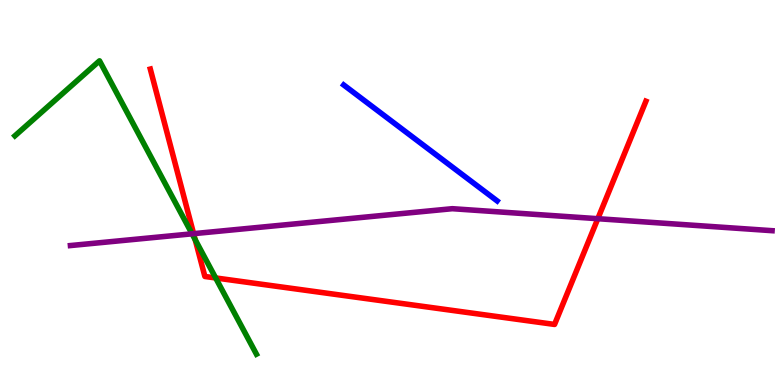[{'lines': ['blue', 'red'], 'intersections': []}, {'lines': ['green', 'red'], 'intersections': [{'x': 2.52, 'y': 3.77}, {'x': 2.78, 'y': 2.78}]}, {'lines': ['purple', 'red'], 'intersections': [{'x': 2.5, 'y': 3.93}, {'x': 7.71, 'y': 4.32}]}, {'lines': ['blue', 'green'], 'intersections': []}, {'lines': ['blue', 'purple'], 'intersections': []}, {'lines': ['green', 'purple'], 'intersections': [{'x': 2.48, 'y': 3.93}]}]